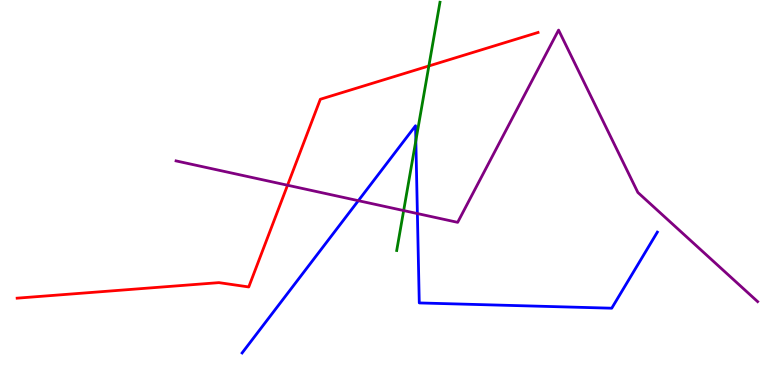[{'lines': ['blue', 'red'], 'intersections': []}, {'lines': ['green', 'red'], 'intersections': [{'x': 5.53, 'y': 8.29}]}, {'lines': ['purple', 'red'], 'intersections': [{'x': 3.71, 'y': 5.19}]}, {'lines': ['blue', 'green'], 'intersections': [{'x': 5.37, 'y': 6.35}]}, {'lines': ['blue', 'purple'], 'intersections': [{'x': 4.62, 'y': 4.79}, {'x': 5.39, 'y': 4.45}]}, {'lines': ['green', 'purple'], 'intersections': [{'x': 5.21, 'y': 4.53}]}]